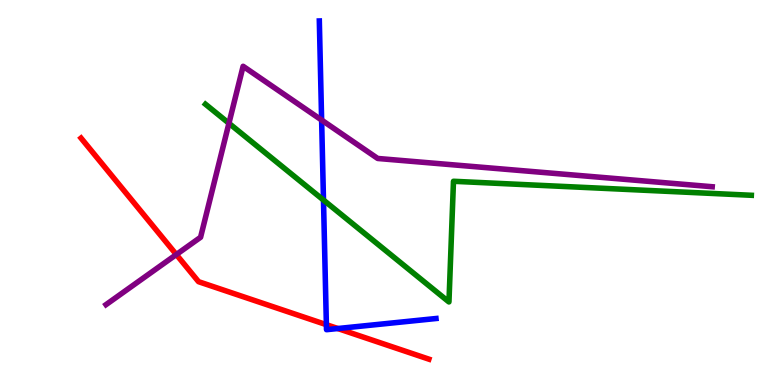[{'lines': ['blue', 'red'], 'intersections': [{'x': 4.21, 'y': 1.57}, {'x': 4.36, 'y': 1.47}]}, {'lines': ['green', 'red'], 'intersections': []}, {'lines': ['purple', 'red'], 'intersections': [{'x': 2.28, 'y': 3.39}]}, {'lines': ['blue', 'green'], 'intersections': [{'x': 4.17, 'y': 4.8}]}, {'lines': ['blue', 'purple'], 'intersections': [{'x': 4.15, 'y': 6.88}]}, {'lines': ['green', 'purple'], 'intersections': [{'x': 2.95, 'y': 6.8}]}]